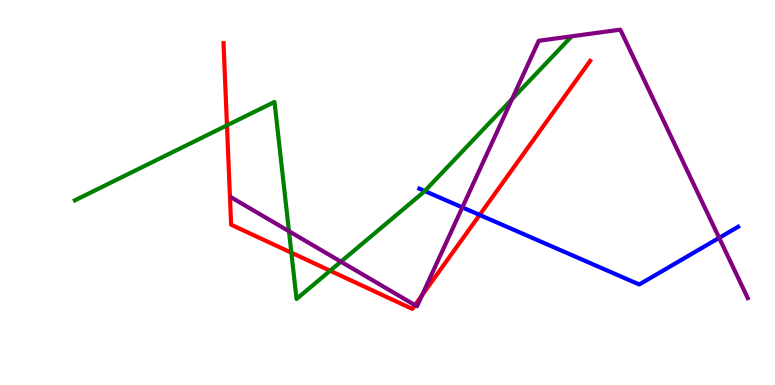[{'lines': ['blue', 'red'], 'intersections': [{'x': 6.19, 'y': 4.42}]}, {'lines': ['green', 'red'], 'intersections': [{'x': 2.93, 'y': 6.74}, {'x': 3.76, 'y': 3.44}, {'x': 4.26, 'y': 2.97}]}, {'lines': ['purple', 'red'], 'intersections': [{'x': 5.35, 'y': 2.08}, {'x': 5.45, 'y': 2.33}]}, {'lines': ['blue', 'green'], 'intersections': [{'x': 5.48, 'y': 5.04}]}, {'lines': ['blue', 'purple'], 'intersections': [{'x': 5.97, 'y': 4.61}, {'x': 9.28, 'y': 3.82}]}, {'lines': ['green', 'purple'], 'intersections': [{'x': 3.73, 'y': 3.99}, {'x': 4.4, 'y': 3.2}, {'x': 6.61, 'y': 7.43}]}]